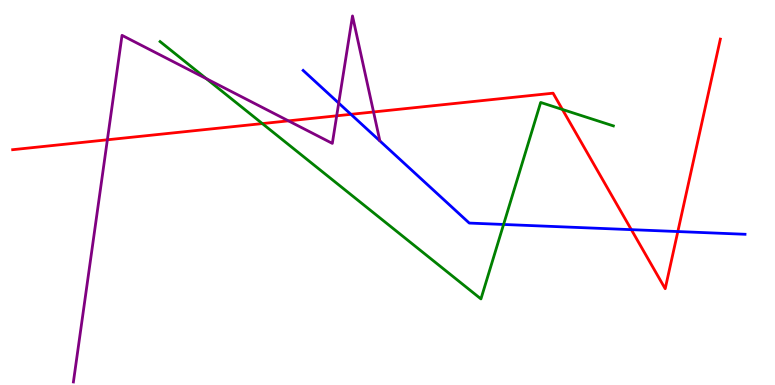[{'lines': ['blue', 'red'], 'intersections': [{'x': 4.53, 'y': 7.03}, {'x': 8.15, 'y': 4.03}, {'x': 8.75, 'y': 3.99}]}, {'lines': ['green', 'red'], 'intersections': [{'x': 3.38, 'y': 6.79}, {'x': 7.26, 'y': 7.16}]}, {'lines': ['purple', 'red'], 'intersections': [{'x': 1.39, 'y': 6.37}, {'x': 3.72, 'y': 6.86}, {'x': 4.34, 'y': 6.99}, {'x': 4.82, 'y': 7.09}]}, {'lines': ['blue', 'green'], 'intersections': [{'x': 6.5, 'y': 4.17}]}, {'lines': ['blue', 'purple'], 'intersections': [{'x': 4.37, 'y': 7.32}]}, {'lines': ['green', 'purple'], 'intersections': [{'x': 2.66, 'y': 7.96}]}]